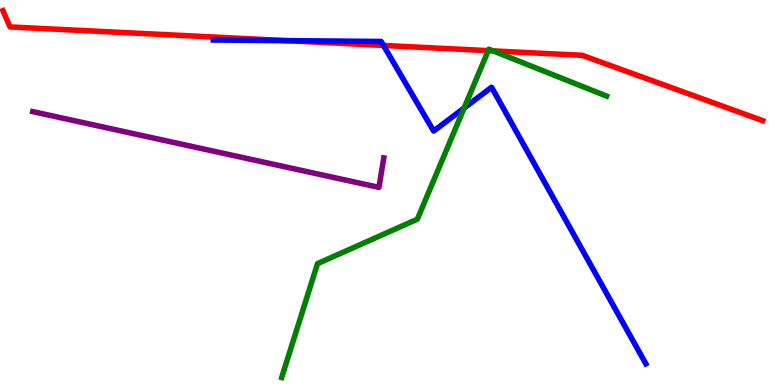[{'lines': ['blue', 'red'], 'intersections': [{'x': 3.7, 'y': 8.94}, {'x': 4.95, 'y': 8.82}]}, {'lines': ['green', 'red'], 'intersections': [{'x': 6.3, 'y': 8.68}, {'x': 6.36, 'y': 8.68}]}, {'lines': ['purple', 'red'], 'intersections': []}, {'lines': ['blue', 'green'], 'intersections': [{'x': 5.99, 'y': 7.19}]}, {'lines': ['blue', 'purple'], 'intersections': []}, {'lines': ['green', 'purple'], 'intersections': []}]